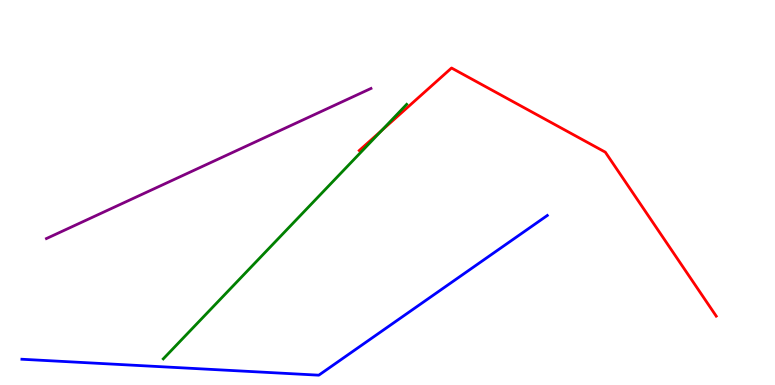[{'lines': ['blue', 'red'], 'intersections': []}, {'lines': ['green', 'red'], 'intersections': [{'x': 4.93, 'y': 6.61}]}, {'lines': ['purple', 'red'], 'intersections': []}, {'lines': ['blue', 'green'], 'intersections': []}, {'lines': ['blue', 'purple'], 'intersections': []}, {'lines': ['green', 'purple'], 'intersections': []}]